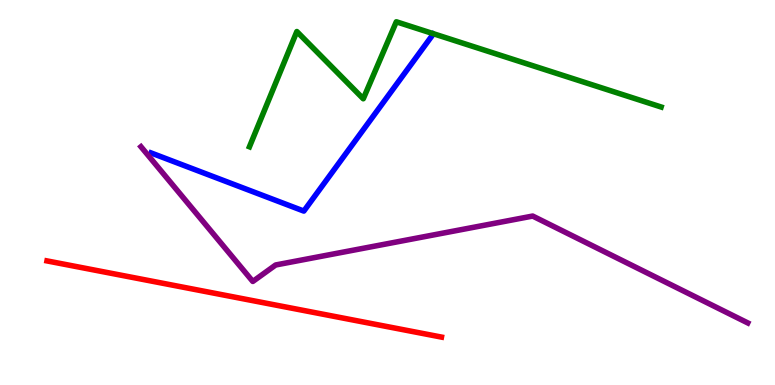[{'lines': ['blue', 'red'], 'intersections': []}, {'lines': ['green', 'red'], 'intersections': []}, {'lines': ['purple', 'red'], 'intersections': []}, {'lines': ['blue', 'green'], 'intersections': []}, {'lines': ['blue', 'purple'], 'intersections': []}, {'lines': ['green', 'purple'], 'intersections': []}]